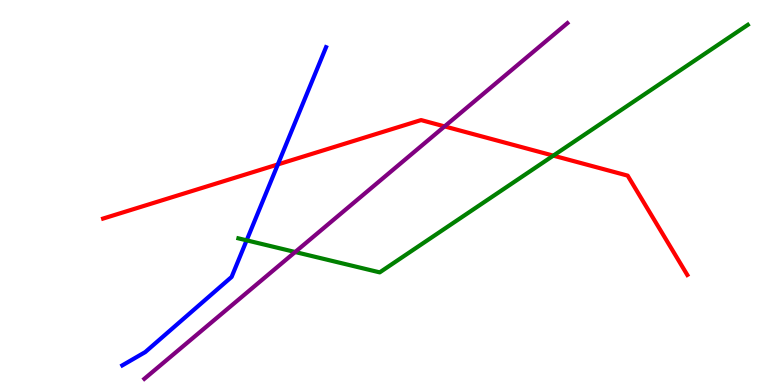[{'lines': ['blue', 'red'], 'intersections': [{'x': 3.59, 'y': 5.73}]}, {'lines': ['green', 'red'], 'intersections': [{'x': 7.14, 'y': 5.96}]}, {'lines': ['purple', 'red'], 'intersections': [{'x': 5.74, 'y': 6.72}]}, {'lines': ['blue', 'green'], 'intersections': [{'x': 3.18, 'y': 3.76}]}, {'lines': ['blue', 'purple'], 'intersections': []}, {'lines': ['green', 'purple'], 'intersections': [{'x': 3.81, 'y': 3.45}]}]